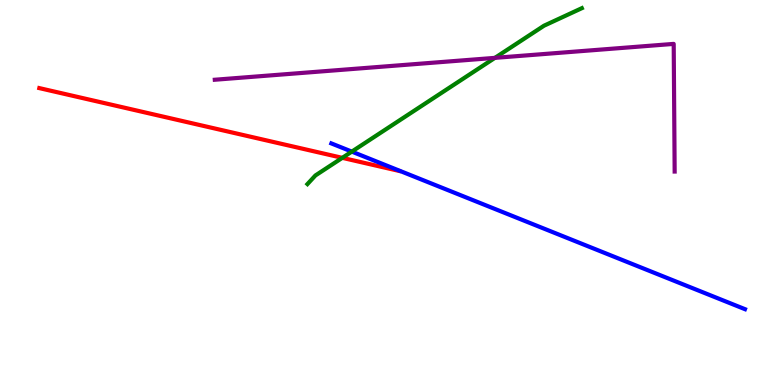[{'lines': ['blue', 'red'], 'intersections': []}, {'lines': ['green', 'red'], 'intersections': [{'x': 4.42, 'y': 5.9}]}, {'lines': ['purple', 'red'], 'intersections': []}, {'lines': ['blue', 'green'], 'intersections': [{'x': 4.54, 'y': 6.06}]}, {'lines': ['blue', 'purple'], 'intersections': []}, {'lines': ['green', 'purple'], 'intersections': [{'x': 6.39, 'y': 8.5}]}]